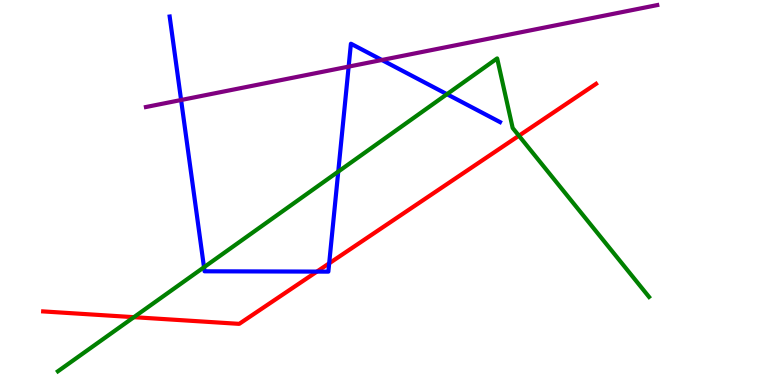[{'lines': ['blue', 'red'], 'intersections': [{'x': 4.09, 'y': 2.95}, {'x': 4.25, 'y': 3.16}]}, {'lines': ['green', 'red'], 'intersections': [{'x': 1.73, 'y': 1.76}, {'x': 6.7, 'y': 6.47}]}, {'lines': ['purple', 'red'], 'intersections': []}, {'lines': ['blue', 'green'], 'intersections': [{'x': 2.63, 'y': 3.06}, {'x': 4.36, 'y': 5.54}, {'x': 5.77, 'y': 7.55}]}, {'lines': ['blue', 'purple'], 'intersections': [{'x': 2.34, 'y': 7.4}, {'x': 4.5, 'y': 8.27}, {'x': 4.93, 'y': 8.44}]}, {'lines': ['green', 'purple'], 'intersections': []}]